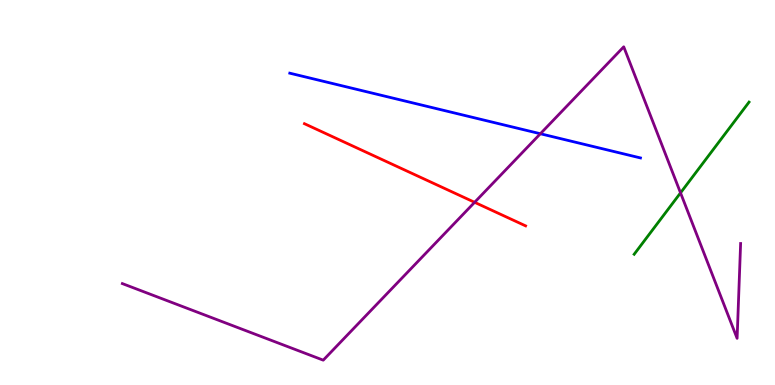[{'lines': ['blue', 'red'], 'intersections': []}, {'lines': ['green', 'red'], 'intersections': []}, {'lines': ['purple', 'red'], 'intersections': [{'x': 6.12, 'y': 4.75}]}, {'lines': ['blue', 'green'], 'intersections': []}, {'lines': ['blue', 'purple'], 'intersections': [{'x': 6.97, 'y': 6.53}]}, {'lines': ['green', 'purple'], 'intersections': [{'x': 8.78, 'y': 4.99}]}]